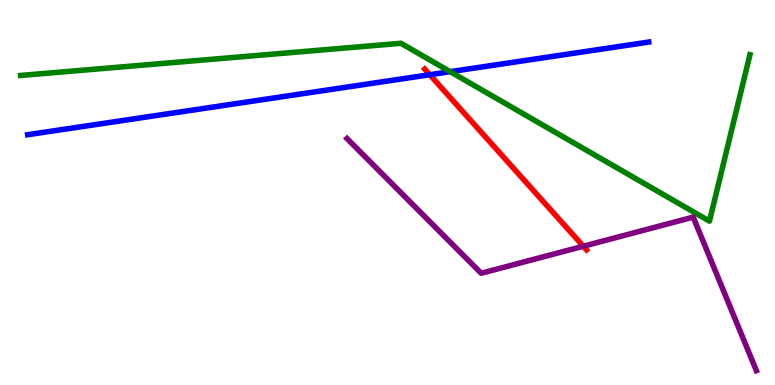[{'lines': ['blue', 'red'], 'intersections': [{'x': 5.55, 'y': 8.06}]}, {'lines': ['green', 'red'], 'intersections': []}, {'lines': ['purple', 'red'], 'intersections': [{'x': 7.53, 'y': 3.6}]}, {'lines': ['blue', 'green'], 'intersections': [{'x': 5.81, 'y': 8.14}]}, {'lines': ['blue', 'purple'], 'intersections': []}, {'lines': ['green', 'purple'], 'intersections': []}]